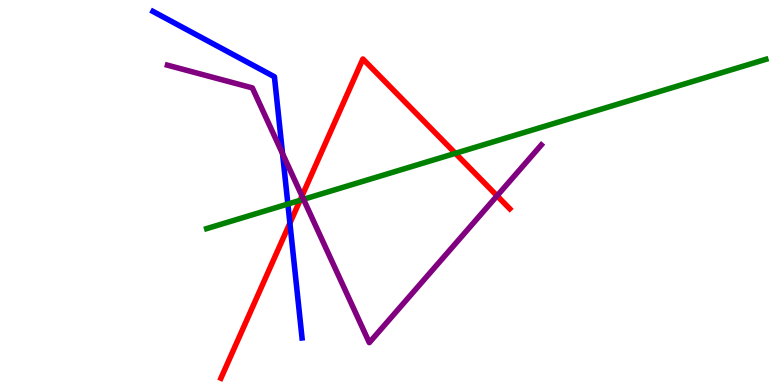[{'lines': ['blue', 'red'], 'intersections': [{'x': 3.74, 'y': 4.2}]}, {'lines': ['green', 'red'], 'intersections': [{'x': 3.87, 'y': 4.8}, {'x': 5.88, 'y': 6.02}]}, {'lines': ['purple', 'red'], 'intersections': [{'x': 3.9, 'y': 4.91}, {'x': 6.41, 'y': 4.91}]}, {'lines': ['blue', 'green'], 'intersections': [{'x': 3.71, 'y': 4.7}]}, {'lines': ['blue', 'purple'], 'intersections': [{'x': 3.65, 'y': 6.01}]}, {'lines': ['green', 'purple'], 'intersections': [{'x': 3.92, 'y': 4.82}]}]